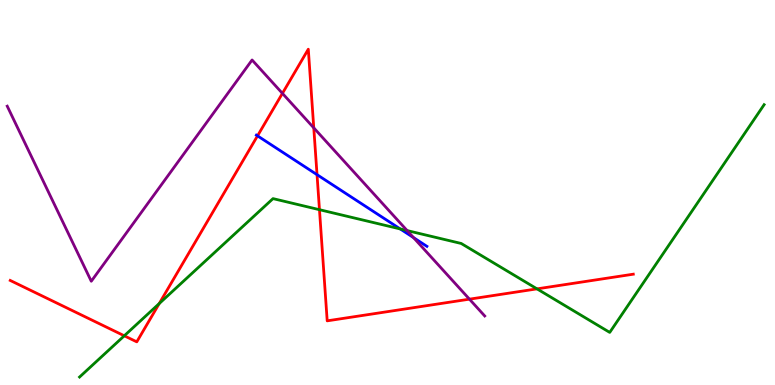[{'lines': ['blue', 'red'], 'intersections': [{'x': 3.32, 'y': 6.47}, {'x': 4.09, 'y': 5.46}]}, {'lines': ['green', 'red'], 'intersections': [{'x': 1.6, 'y': 1.28}, {'x': 2.05, 'y': 2.12}, {'x': 4.12, 'y': 4.55}, {'x': 6.93, 'y': 2.5}]}, {'lines': ['purple', 'red'], 'intersections': [{'x': 3.64, 'y': 7.57}, {'x': 4.05, 'y': 6.68}, {'x': 6.06, 'y': 2.23}]}, {'lines': ['blue', 'green'], 'intersections': [{'x': 5.16, 'y': 4.05}]}, {'lines': ['blue', 'purple'], 'intersections': [{'x': 5.34, 'y': 3.83}]}, {'lines': ['green', 'purple'], 'intersections': [{'x': 5.25, 'y': 4.01}]}]